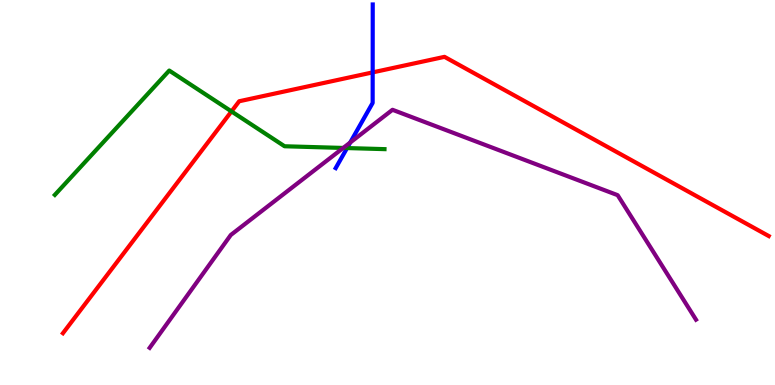[{'lines': ['blue', 'red'], 'intersections': [{'x': 4.81, 'y': 8.12}]}, {'lines': ['green', 'red'], 'intersections': [{'x': 2.99, 'y': 7.11}]}, {'lines': ['purple', 'red'], 'intersections': []}, {'lines': ['blue', 'green'], 'intersections': [{'x': 4.48, 'y': 6.15}]}, {'lines': ['blue', 'purple'], 'intersections': [{'x': 4.52, 'y': 6.3}]}, {'lines': ['green', 'purple'], 'intersections': [{'x': 4.43, 'y': 6.16}]}]